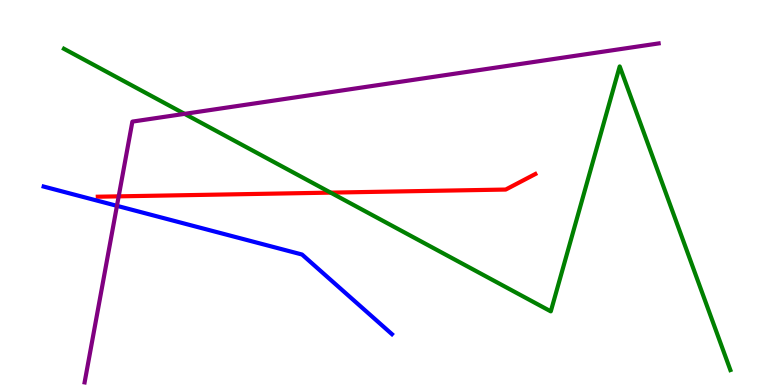[{'lines': ['blue', 'red'], 'intersections': []}, {'lines': ['green', 'red'], 'intersections': [{'x': 4.27, 'y': 5.0}]}, {'lines': ['purple', 'red'], 'intersections': [{'x': 1.53, 'y': 4.9}]}, {'lines': ['blue', 'green'], 'intersections': []}, {'lines': ['blue', 'purple'], 'intersections': [{'x': 1.51, 'y': 4.65}]}, {'lines': ['green', 'purple'], 'intersections': [{'x': 2.38, 'y': 7.04}]}]